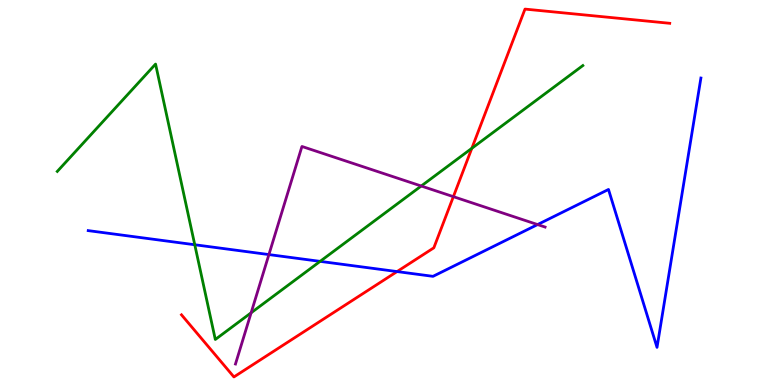[{'lines': ['blue', 'red'], 'intersections': [{'x': 5.12, 'y': 2.95}]}, {'lines': ['green', 'red'], 'intersections': [{'x': 6.09, 'y': 6.15}]}, {'lines': ['purple', 'red'], 'intersections': [{'x': 5.85, 'y': 4.89}]}, {'lines': ['blue', 'green'], 'intersections': [{'x': 2.51, 'y': 3.64}, {'x': 4.13, 'y': 3.21}]}, {'lines': ['blue', 'purple'], 'intersections': [{'x': 3.47, 'y': 3.39}, {'x': 6.94, 'y': 4.17}]}, {'lines': ['green', 'purple'], 'intersections': [{'x': 3.24, 'y': 1.88}, {'x': 5.44, 'y': 5.17}]}]